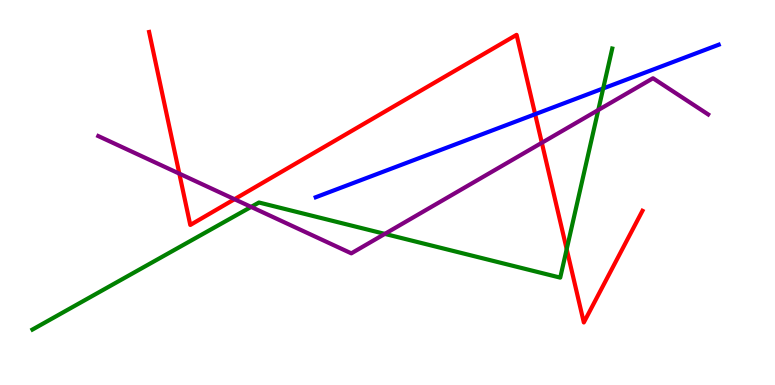[{'lines': ['blue', 'red'], 'intersections': [{'x': 6.91, 'y': 7.03}]}, {'lines': ['green', 'red'], 'intersections': [{'x': 7.31, 'y': 3.53}]}, {'lines': ['purple', 'red'], 'intersections': [{'x': 2.31, 'y': 5.49}, {'x': 3.03, 'y': 4.83}, {'x': 6.99, 'y': 6.29}]}, {'lines': ['blue', 'green'], 'intersections': [{'x': 7.78, 'y': 7.7}]}, {'lines': ['blue', 'purple'], 'intersections': []}, {'lines': ['green', 'purple'], 'intersections': [{'x': 3.24, 'y': 4.63}, {'x': 4.97, 'y': 3.92}, {'x': 7.72, 'y': 7.14}]}]